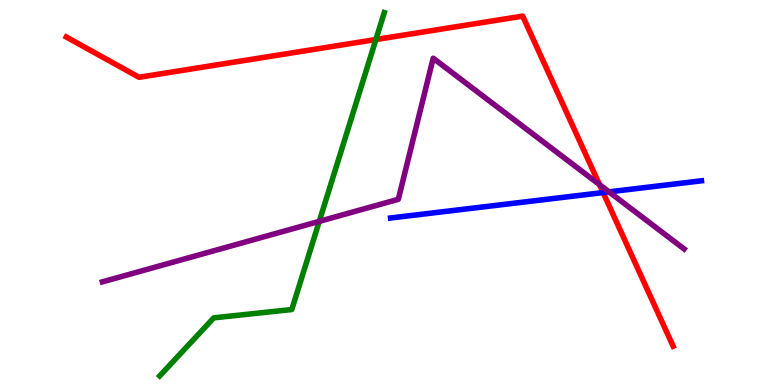[{'lines': ['blue', 'red'], 'intersections': [{'x': 7.78, 'y': 5.0}]}, {'lines': ['green', 'red'], 'intersections': [{'x': 4.85, 'y': 8.97}]}, {'lines': ['purple', 'red'], 'intersections': [{'x': 7.74, 'y': 5.2}]}, {'lines': ['blue', 'green'], 'intersections': []}, {'lines': ['blue', 'purple'], 'intersections': [{'x': 7.86, 'y': 5.02}]}, {'lines': ['green', 'purple'], 'intersections': [{'x': 4.12, 'y': 4.25}]}]